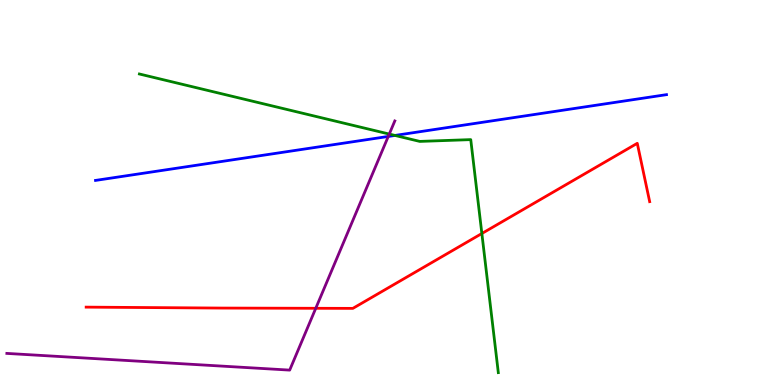[{'lines': ['blue', 'red'], 'intersections': []}, {'lines': ['green', 'red'], 'intersections': [{'x': 6.22, 'y': 3.93}]}, {'lines': ['purple', 'red'], 'intersections': [{'x': 4.07, 'y': 1.99}]}, {'lines': ['blue', 'green'], 'intersections': [{'x': 5.1, 'y': 6.48}]}, {'lines': ['blue', 'purple'], 'intersections': [{'x': 5.01, 'y': 6.46}]}, {'lines': ['green', 'purple'], 'intersections': [{'x': 5.02, 'y': 6.52}]}]